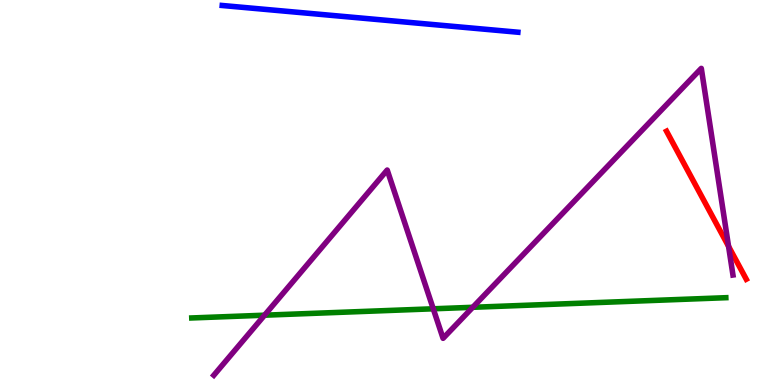[{'lines': ['blue', 'red'], 'intersections': []}, {'lines': ['green', 'red'], 'intersections': []}, {'lines': ['purple', 'red'], 'intersections': [{'x': 9.4, 'y': 3.6}]}, {'lines': ['blue', 'green'], 'intersections': []}, {'lines': ['blue', 'purple'], 'intersections': []}, {'lines': ['green', 'purple'], 'intersections': [{'x': 3.41, 'y': 1.81}, {'x': 5.59, 'y': 1.98}, {'x': 6.1, 'y': 2.02}]}]